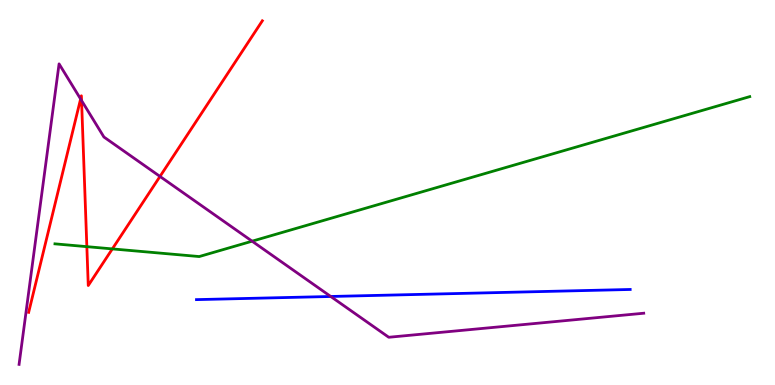[{'lines': ['blue', 'red'], 'intersections': []}, {'lines': ['green', 'red'], 'intersections': [{'x': 1.12, 'y': 3.59}, {'x': 1.45, 'y': 3.54}]}, {'lines': ['purple', 'red'], 'intersections': [{'x': 1.04, 'y': 7.43}, {'x': 1.05, 'y': 7.39}, {'x': 2.06, 'y': 5.42}]}, {'lines': ['blue', 'green'], 'intersections': []}, {'lines': ['blue', 'purple'], 'intersections': [{'x': 4.27, 'y': 2.3}]}, {'lines': ['green', 'purple'], 'intersections': [{'x': 3.25, 'y': 3.74}]}]